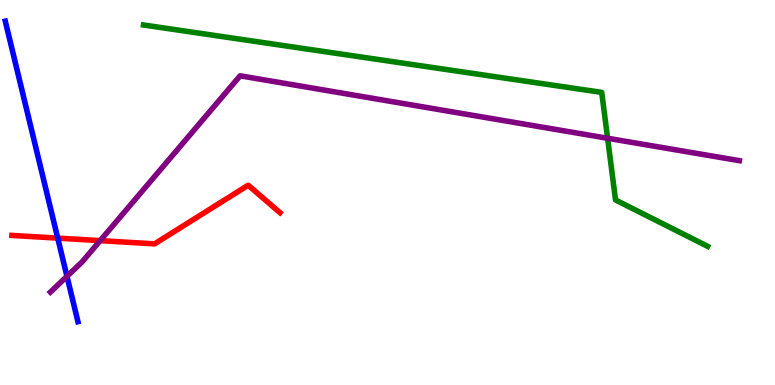[{'lines': ['blue', 'red'], 'intersections': [{'x': 0.745, 'y': 3.81}]}, {'lines': ['green', 'red'], 'intersections': []}, {'lines': ['purple', 'red'], 'intersections': [{'x': 1.29, 'y': 3.75}]}, {'lines': ['blue', 'green'], 'intersections': []}, {'lines': ['blue', 'purple'], 'intersections': [{'x': 0.864, 'y': 2.82}]}, {'lines': ['green', 'purple'], 'intersections': [{'x': 7.84, 'y': 6.41}]}]